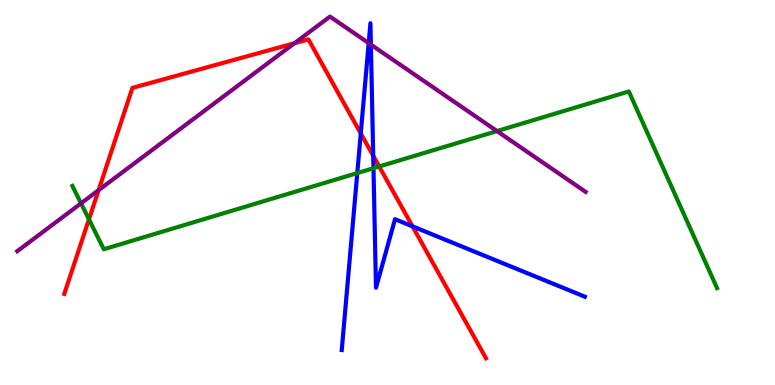[{'lines': ['blue', 'red'], 'intersections': [{'x': 4.66, 'y': 6.53}, {'x': 4.82, 'y': 5.95}, {'x': 5.32, 'y': 4.12}]}, {'lines': ['green', 'red'], 'intersections': [{'x': 1.15, 'y': 4.3}, {'x': 4.89, 'y': 5.68}]}, {'lines': ['purple', 'red'], 'intersections': [{'x': 1.27, 'y': 5.06}, {'x': 3.8, 'y': 8.88}]}, {'lines': ['blue', 'green'], 'intersections': [{'x': 4.61, 'y': 5.5}, {'x': 4.82, 'y': 5.63}]}, {'lines': ['blue', 'purple'], 'intersections': [{'x': 4.76, 'y': 8.88}, {'x': 4.79, 'y': 8.84}]}, {'lines': ['green', 'purple'], 'intersections': [{'x': 1.05, 'y': 4.72}, {'x': 6.41, 'y': 6.6}]}]